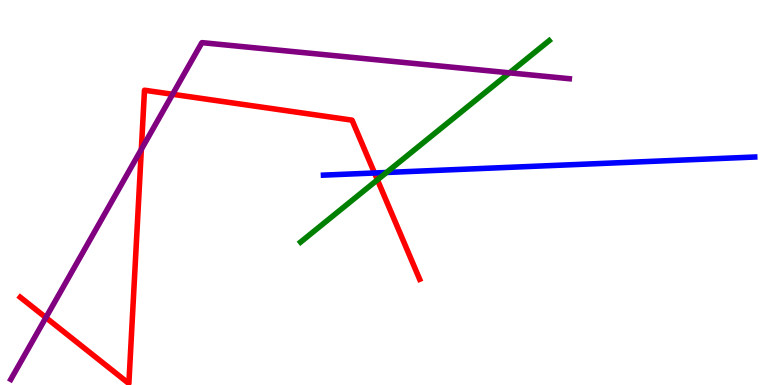[{'lines': ['blue', 'red'], 'intersections': [{'x': 4.83, 'y': 5.51}]}, {'lines': ['green', 'red'], 'intersections': [{'x': 4.87, 'y': 5.33}]}, {'lines': ['purple', 'red'], 'intersections': [{'x': 0.592, 'y': 1.75}, {'x': 1.82, 'y': 6.12}, {'x': 2.23, 'y': 7.55}]}, {'lines': ['blue', 'green'], 'intersections': [{'x': 4.99, 'y': 5.52}]}, {'lines': ['blue', 'purple'], 'intersections': []}, {'lines': ['green', 'purple'], 'intersections': [{'x': 6.57, 'y': 8.11}]}]